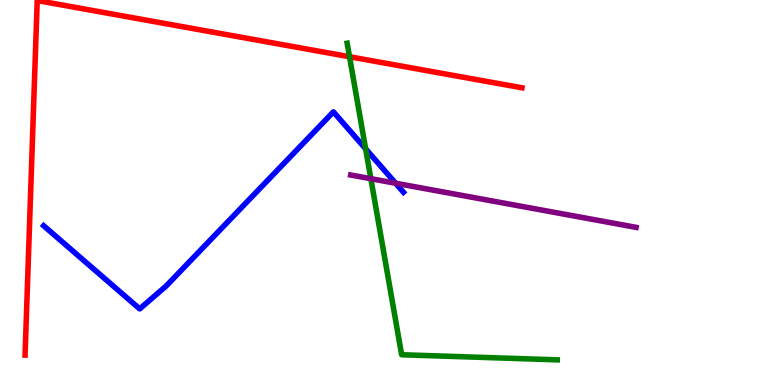[{'lines': ['blue', 'red'], 'intersections': []}, {'lines': ['green', 'red'], 'intersections': [{'x': 4.51, 'y': 8.53}]}, {'lines': ['purple', 'red'], 'intersections': []}, {'lines': ['blue', 'green'], 'intersections': [{'x': 4.72, 'y': 6.13}]}, {'lines': ['blue', 'purple'], 'intersections': [{'x': 5.11, 'y': 5.24}]}, {'lines': ['green', 'purple'], 'intersections': [{'x': 4.79, 'y': 5.36}]}]